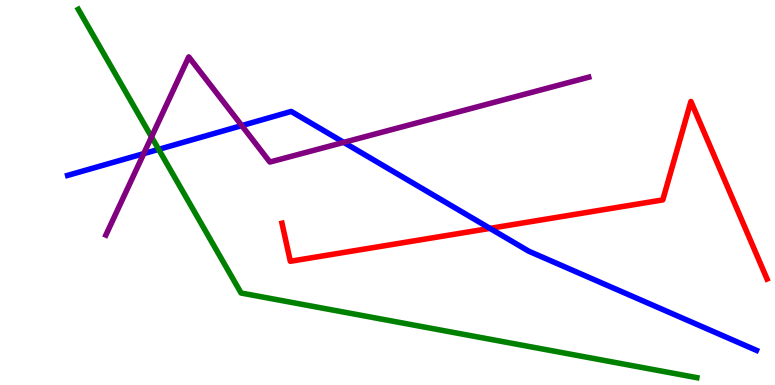[{'lines': ['blue', 'red'], 'intersections': [{'x': 6.32, 'y': 4.07}]}, {'lines': ['green', 'red'], 'intersections': []}, {'lines': ['purple', 'red'], 'intersections': []}, {'lines': ['blue', 'green'], 'intersections': [{'x': 2.05, 'y': 6.12}]}, {'lines': ['blue', 'purple'], 'intersections': [{'x': 1.85, 'y': 6.01}, {'x': 3.12, 'y': 6.74}, {'x': 4.44, 'y': 6.3}]}, {'lines': ['green', 'purple'], 'intersections': [{'x': 1.96, 'y': 6.44}]}]